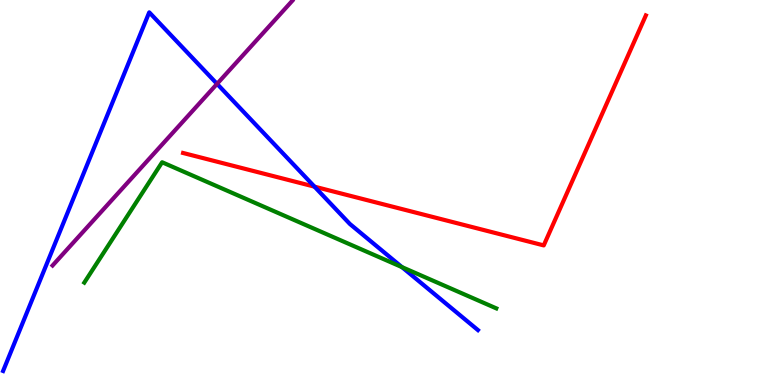[{'lines': ['blue', 'red'], 'intersections': [{'x': 4.06, 'y': 5.15}]}, {'lines': ['green', 'red'], 'intersections': []}, {'lines': ['purple', 'red'], 'intersections': []}, {'lines': ['blue', 'green'], 'intersections': [{'x': 5.19, 'y': 3.06}]}, {'lines': ['blue', 'purple'], 'intersections': [{'x': 2.8, 'y': 7.82}]}, {'lines': ['green', 'purple'], 'intersections': []}]